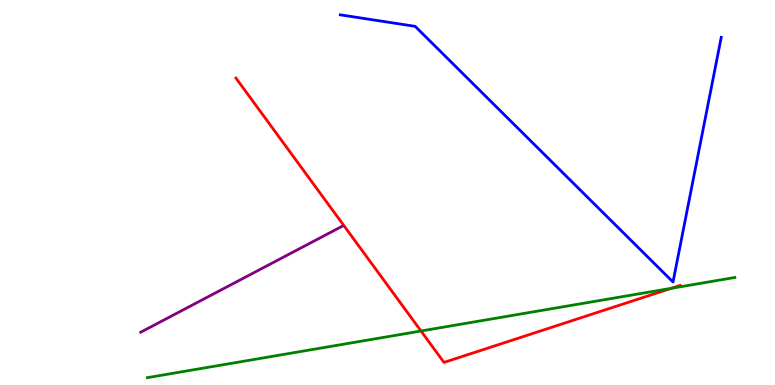[{'lines': ['blue', 'red'], 'intersections': []}, {'lines': ['green', 'red'], 'intersections': [{'x': 5.43, 'y': 1.4}, {'x': 8.66, 'y': 2.51}]}, {'lines': ['purple', 'red'], 'intersections': []}, {'lines': ['blue', 'green'], 'intersections': []}, {'lines': ['blue', 'purple'], 'intersections': []}, {'lines': ['green', 'purple'], 'intersections': []}]